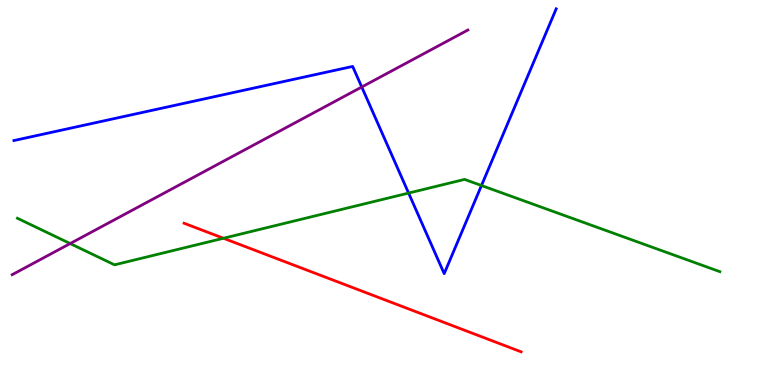[{'lines': ['blue', 'red'], 'intersections': []}, {'lines': ['green', 'red'], 'intersections': [{'x': 2.88, 'y': 3.81}]}, {'lines': ['purple', 'red'], 'intersections': []}, {'lines': ['blue', 'green'], 'intersections': [{'x': 5.27, 'y': 4.99}, {'x': 6.21, 'y': 5.18}]}, {'lines': ['blue', 'purple'], 'intersections': [{'x': 4.67, 'y': 7.74}]}, {'lines': ['green', 'purple'], 'intersections': [{'x': 0.905, 'y': 3.67}]}]